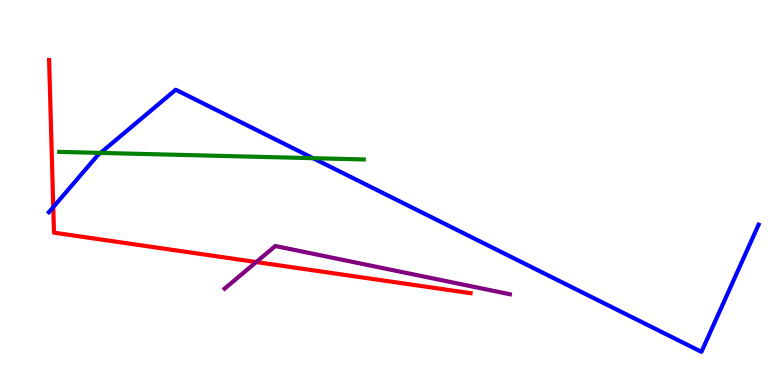[{'lines': ['blue', 'red'], 'intersections': [{'x': 0.687, 'y': 4.62}]}, {'lines': ['green', 'red'], 'intersections': []}, {'lines': ['purple', 'red'], 'intersections': [{'x': 3.31, 'y': 3.19}]}, {'lines': ['blue', 'green'], 'intersections': [{'x': 1.3, 'y': 6.03}, {'x': 4.04, 'y': 5.89}]}, {'lines': ['blue', 'purple'], 'intersections': []}, {'lines': ['green', 'purple'], 'intersections': []}]